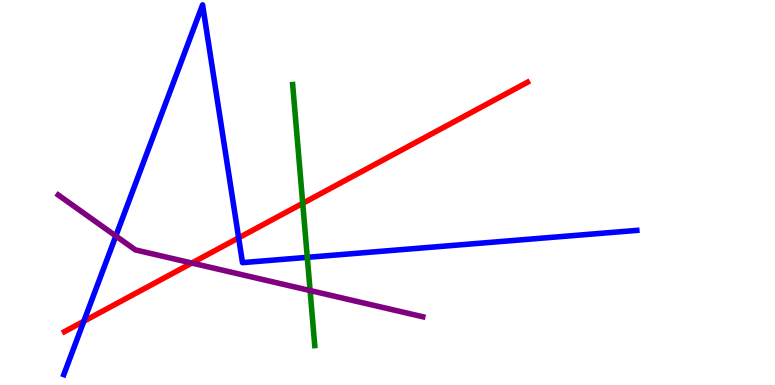[{'lines': ['blue', 'red'], 'intersections': [{'x': 1.08, 'y': 1.66}, {'x': 3.08, 'y': 3.82}]}, {'lines': ['green', 'red'], 'intersections': [{'x': 3.91, 'y': 4.72}]}, {'lines': ['purple', 'red'], 'intersections': [{'x': 2.48, 'y': 3.17}]}, {'lines': ['blue', 'green'], 'intersections': [{'x': 3.96, 'y': 3.32}]}, {'lines': ['blue', 'purple'], 'intersections': [{'x': 1.49, 'y': 3.87}]}, {'lines': ['green', 'purple'], 'intersections': [{'x': 4.0, 'y': 2.45}]}]